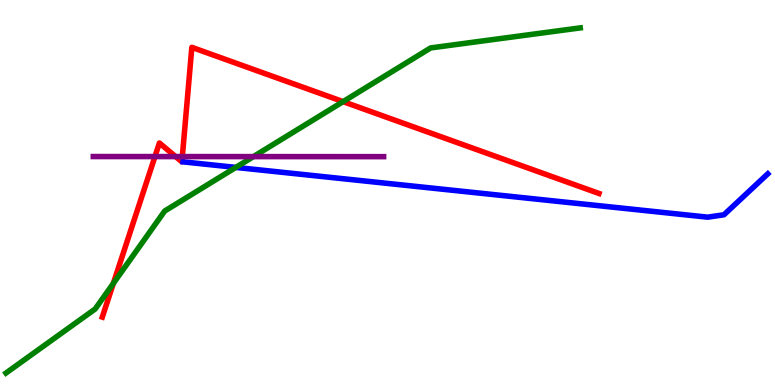[{'lines': ['blue', 'red'], 'intersections': []}, {'lines': ['green', 'red'], 'intersections': [{'x': 1.46, 'y': 2.64}, {'x': 4.43, 'y': 7.36}]}, {'lines': ['purple', 'red'], 'intersections': [{'x': 2.0, 'y': 5.93}, {'x': 2.27, 'y': 5.93}, {'x': 2.35, 'y': 5.93}]}, {'lines': ['blue', 'green'], 'intersections': [{'x': 3.04, 'y': 5.65}]}, {'lines': ['blue', 'purple'], 'intersections': []}, {'lines': ['green', 'purple'], 'intersections': [{'x': 3.27, 'y': 5.93}]}]